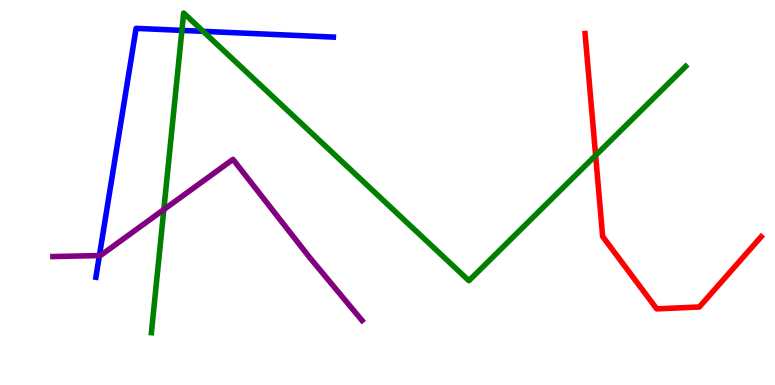[{'lines': ['blue', 'red'], 'intersections': []}, {'lines': ['green', 'red'], 'intersections': [{'x': 7.69, 'y': 5.96}]}, {'lines': ['purple', 'red'], 'intersections': []}, {'lines': ['blue', 'green'], 'intersections': [{'x': 2.35, 'y': 9.21}, {'x': 2.62, 'y': 9.19}]}, {'lines': ['blue', 'purple'], 'intersections': [{'x': 1.28, 'y': 3.36}]}, {'lines': ['green', 'purple'], 'intersections': [{'x': 2.11, 'y': 4.56}]}]